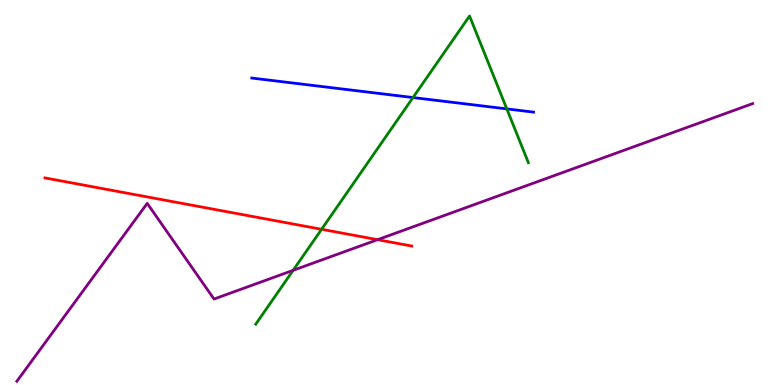[{'lines': ['blue', 'red'], 'intersections': []}, {'lines': ['green', 'red'], 'intersections': [{'x': 4.15, 'y': 4.04}]}, {'lines': ['purple', 'red'], 'intersections': [{'x': 4.87, 'y': 3.77}]}, {'lines': ['blue', 'green'], 'intersections': [{'x': 5.33, 'y': 7.47}, {'x': 6.54, 'y': 7.17}]}, {'lines': ['blue', 'purple'], 'intersections': []}, {'lines': ['green', 'purple'], 'intersections': [{'x': 3.78, 'y': 2.98}]}]